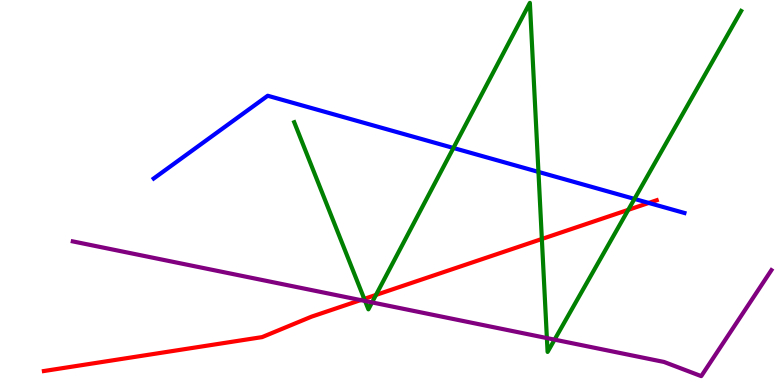[{'lines': ['blue', 'red'], 'intersections': [{'x': 8.37, 'y': 4.73}]}, {'lines': ['green', 'red'], 'intersections': [{'x': 4.7, 'y': 2.24}, {'x': 4.85, 'y': 2.34}, {'x': 6.99, 'y': 3.79}, {'x': 8.11, 'y': 4.55}]}, {'lines': ['purple', 'red'], 'intersections': [{'x': 4.65, 'y': 2.21}]}, {'lines': ['blue', 'green'], 'intersections': [{'x': 5.85, 'y': 6.16}, {'x': 6.95, 'y': 5.53}, {'x': 8.19, 'y': 4.83}]}, {'lines': ['blue', 'purple'], 'intersections': []}, {'lines': ['green', 'purple'], 'intersections': [{'x': 4.71, 'y': 2.18}, {'x': 4.8, 'y': 2.15}, {'x': 7.06, 'y': 1.22}, {'x': 7.16, 'y': 1.18}]}]